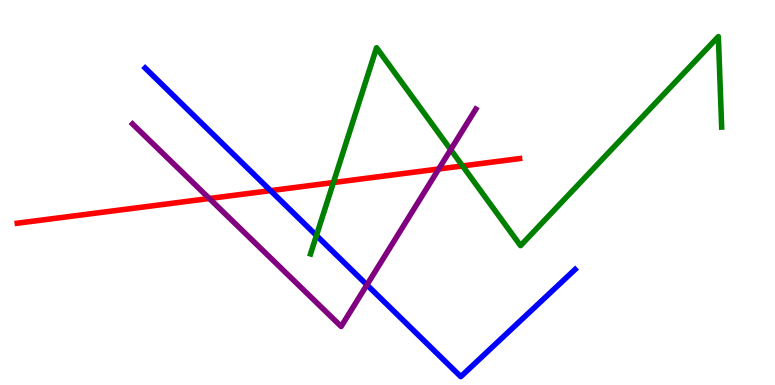[{'lines': ['blue', 'red'], 'intersections': [{'x': 3.49, 'y': 5.05}]}, {'lines': ['green', 'red'], 'intersections': [{'x': 4.3, 'y': 5.26}, {'x': 5.97, 'y': 5.69}]}, {'lines': ['purple', 'red'], 'intersections': [{'x': 2.7, 'y': 4.84}, {'x': 5.66, 'y': 5.61}]}, {'lines': ['blue', 'green'], 'intersections': [{'x': 4.08, 'y': 3.88}]}, {'lines': ['blue', 'purple'], 'intersections': [{'x': 4.73, 'y': 2.6}]}, {'lines': ['green', 'purple'], 'intersections': [{'x': 5.82, 'y': 6.11}]}]